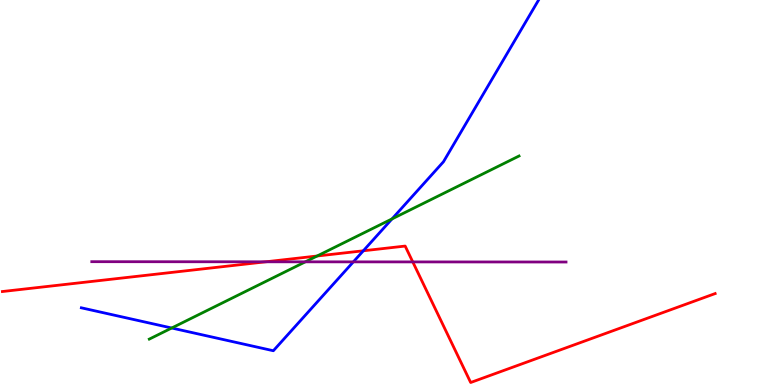[{'lines': ['blue', 'red'], 'intersections': [{'x': 4.69, 'y': 3.49}]}, {'lines': ['green', 'red'], 'intersections': [{'x': 4.09, 'y': 3.35}]}, {'lines': ['purple', 'red'], 'intersections': [{'x': 3.43, 'y': 3.2}, {'x': 5.33, 'y': 3.2}]}, {'lines': ['blue', 'green'], 'intersections': [{'x': 2.22, 'y': 1.48}, {'x': 5.06, 'y': 4.31}]}, {'lines': ['blue', 'purple'], 'intersections': [{'x': 4.56, 'y': 3.2}]}, {'lines': ['green', 'purple'], 'intersections': [{'x': 3.94, 'y': 3.2}]}]